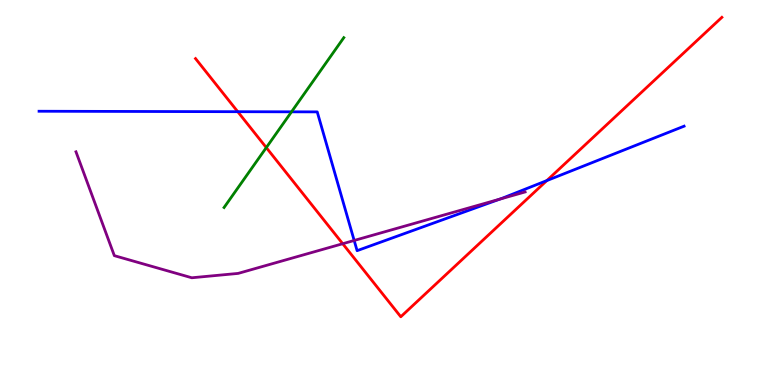[{'lines': ['blue', 'red'], 'intersections': [{'x': 3.07, 'y': 7.1}, {'x': 7.06, 'y': 5.31}]}, {'lines': ['green', 'red'], 'intersections': [{'x': 3.44, 'y': 6.17}]}, {'lines': ['purple', 'red'], 'intersections': [{'x': 4.42, 'y': 3.67}]}, {'lines': ['blue', 'green'], 'intersections': [{'x': 3.76, 'y': 7.1}]}, {'lines': ['blue', 'purple'], 'intersections': [{'x': 4.57, 'y': 3.75}, {'x': 6.45, 'y': 4.83}]}, {'lines': ['green', 'purple'], 'intersections': []}]